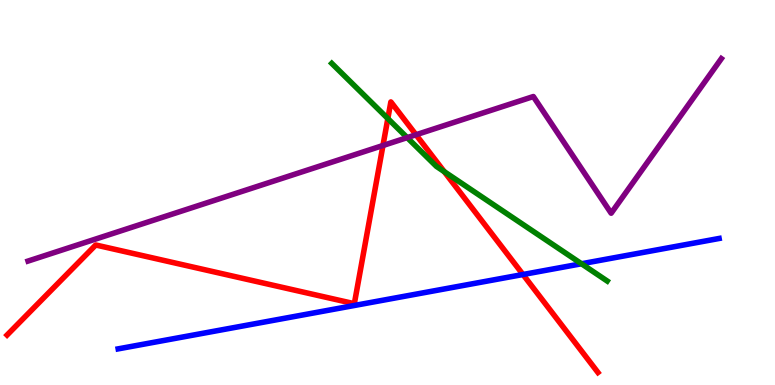[{'lines': ['blue', 'red'], 'intersections': [{'x': 6.75, 'y': 2.87}]}, {'lines': ['green', 'red'], 'intersections': [{'x': 5.0, 'y': 6.92}, {'x': 5.73, 'y': 5.54}]}, {'lines': ['purple', 'red'], 'intersections': [{'x': 4.94, 'y': 6.22}, {'x': 5.37, 'y': 6.5}]}, {'lines': ['blue', 'green'], 'intersections': [{'x': 7.5, 'y': 3.15}]}, {'lines': ['blue', 'purple'], 'intersections': []}, {'lines': ['green', 'purple'], 'intersections': [{'x': 5.25, 'y': 6.43}]}]